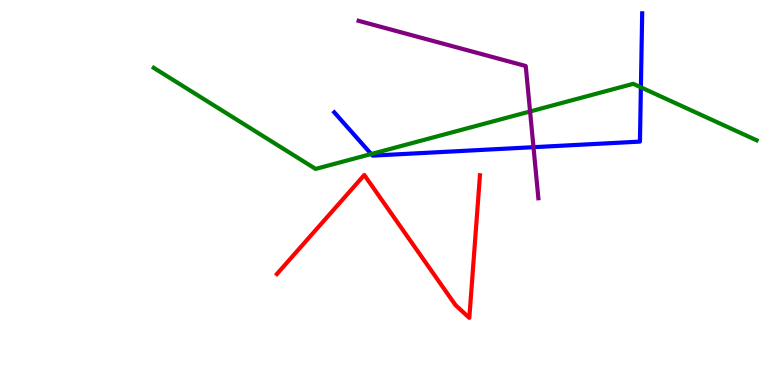[{'lines': ['blue', 'red'], 'intersections': []}, {'lines': ['green', 'red'], 'intersections': []}, {'lines': ['purple', 'red'], 'intersections': []}, {'lines': ['blue', 'green'], 'intersections': [{'x': 4.79, 'y': 6.0}, {'x': 8.27, 'y': 7.73}]}, {'lines': ['blue', 'purple'], 'intersections': [{'x': 6.88, 'y': 6.18}]}, {'lines': ['green', 'purple'], 'intersections': [{'x': 6.84, 'y': 7.1}]}]